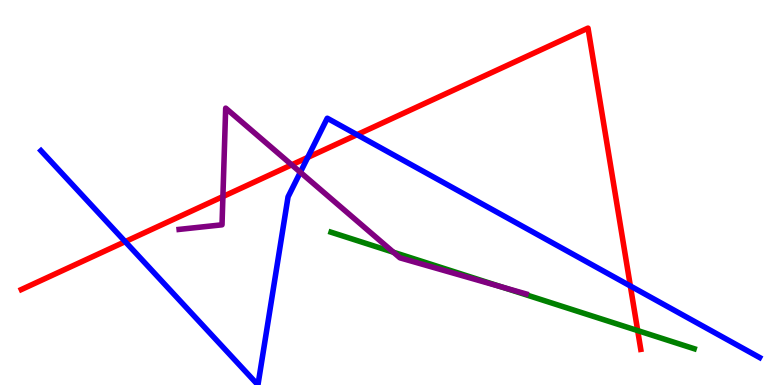[{'lines': ['blue', 'red'], 'intersections': [{'x': 1.62, 'y': 3.72}, {'x': 3.97, 'y': 5.91}, {'x': 4.61, 'y': 6.5}, {'x': 8.13, 'y': 2.57}]}, {'lines': ['green', 'red'], 'intersections': [{'x': 8.23, 'y': 1.41}]}, {'lines': ['purple', 'red'], 'intersections': [{'x': 2.88, 'y': 4.89}, {'x': 3.76, 'y': 5.72}]}, {'lines': ['blue', 'green'], 'intersections': []}, {'lines': ['blue', 'purple'], 'intersections': [{'x': 3.88, 'y': 5.53}]}, {'lines': ['green', 'purple'], 'intersections': [{'x': 5.08, 'y': 3.45}, {'x': 6.48, 'y': 2.54}]}]